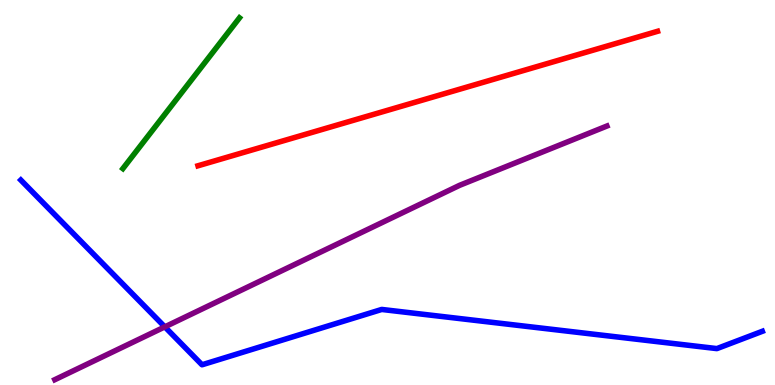[{'lines': ['blue', 'red'], 'intersections': []}, {'lines': ['green', 'red'], 'intersections': []}, {'lines': ['purple', 'red'], 'intersections': []}, {'lines': ['blue', 'green'], 'intersections': []}, {'lines': ['blue', 'purple'], 'intersections': [{'x': 2.13, 'y': 1.51}]}, {'lines': ['green', 'purple'], 'intersections': []}]